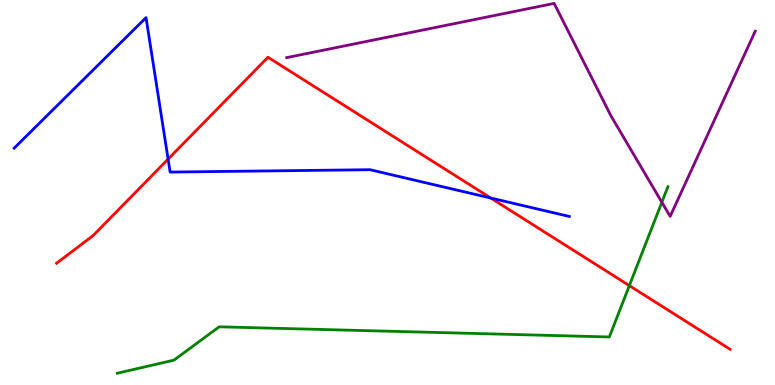[{'lines': ['blue', 'red'], 'intersections': [{'x': 2.17, 'y': 5.87}, {'x': 6.33, 'y': 4.86}]}, {'lines': ['green', 'red'], 'intersections': [{'x': 8.12, 'y': 2.58}]}, {'lines': ['purple', 'red'], 'intersections': []}, {'lines': ['blue', 'green'], 'intersections': []}, {'lines': ['blue', 'purple'], 'intersections': []}, {'lines': ['green', 'purple'], 'intersections': [{'x': 8.54, 'y': 4.75}]}]